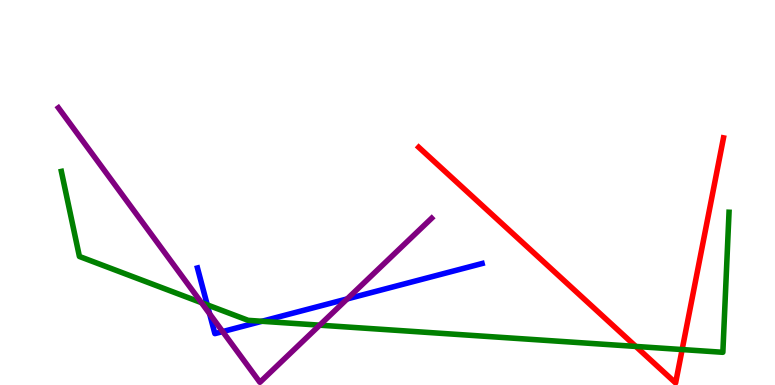[{'lines': ['blue', 'red'], 'intersections': []}, {'lines': ['green', 'red'], 'intersections': [{'x': 8.2, 'y': 1.0}, {'x': 8.8, 'y': 0.921}]}, {'lines': ['purple', 'red'], 'intersections': []}, {'lines': ['blue', 'green'], 'intersections': [{'x': 2.67, 'y': 2.08}, {'x': 3.38, 'y': 1.66}]}, {'lines': ['blue', 'purple'], 'intersections': [{'x': 2.7, 'y': 1.85}, {'x': 2.87, 'y': 1.39}, {'x': 4.48, 'y': 2.24}]}, {'lines': ['green', 'purple'], 'intersections': [{'x': 2.6, 'y': 2.14}, {'x': 4.13, 'y': 1.55}]}]